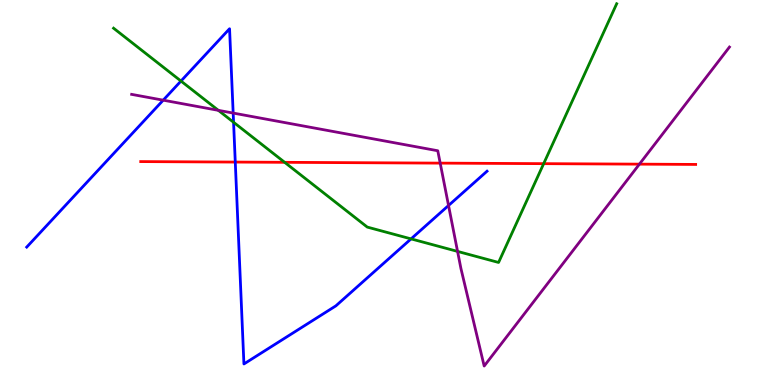[{'lines': ['blue', 'red'], 'intersections': [{'x': 3.04, 'y': 5.79}]}, {'lines': ['green', 'red'], 'intersections': [{'x': 3.67, 'y': 5.78}, {'x': 7.02, 'y': 5.75}]}, {'lines': ['purple', 'red'], 'intersections': [{'x': 5.68, 'y': 5.76}, {'x': 8.25, 'y': 5.74}]}, {'lines': ['blue', 'green'], 'intersections': [{'x': 2.34, 'y': 7.89}, {'x': 3.01, 'y': 6.82}, {'x': 5.3, 'y': 3.8}]}, {'lines': ['blue', 'purple'], 'intersections': [{'x': 2.11, 'y': 7.4}, {'x': 3.01, 'y': 7.06}, {'x': 5.79, 'y': 4.66}]}, {'lines': ['green', 'purple'], 'intersections': [{'x': 2.82, 'y': 7.13}, {'x': 5.9, 'y': 3.47}]}]